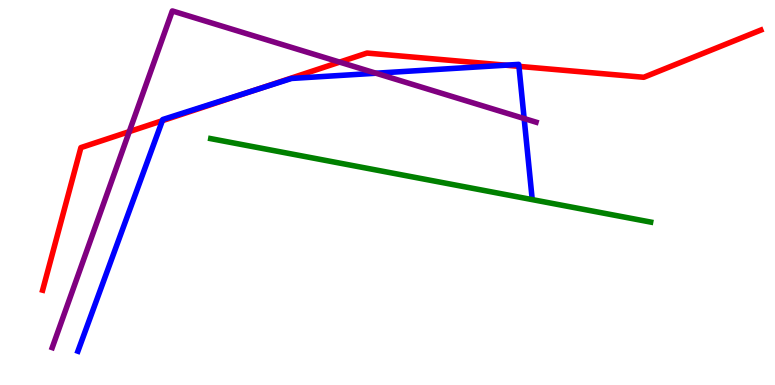[{'lines': ['blue', 'red'], 'intersections': [{'x': 2.09, 'y': 6.87}, {'x': 3.26, 'y': 7.64}, {'x': 6.52, 'y': 8.31}, {'x': 6.7, 'y': 8.28}]}, {'lines': ['green', 'red'], 'intersections': []}, {'lines': ['purple', 'red'], 'intersections': [{'x': 1.67, 'y': 6.58}, {'x': 4.38, 'y': 8.39}]}, {'lines': ['blue', 'green'], 'intersections': []}, {'lines': ['blue', 'purple'], 'intersections': [{'x': 4.85, 'y': 8.1}, {'x': 6.76, 'y': 6.92}]}, {'lines': ['green', 'purple'], 'intersections': []}]